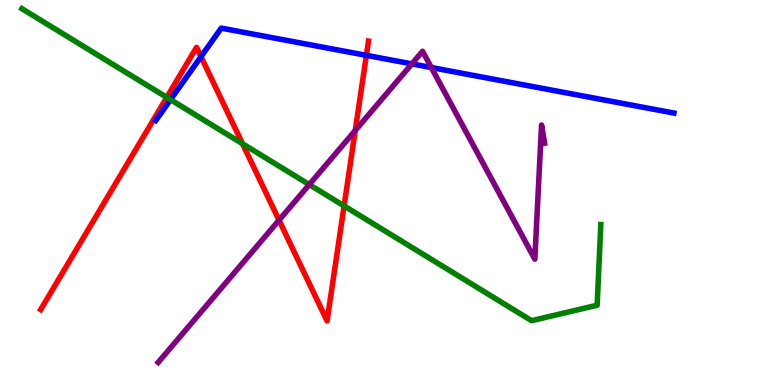[{'lines': ['blue', 'red'], 'intersections': [{'x': 2.59, 'y': 8.53}, {'x': 4.73, 'y': 8.56}]}, {'lines': ['green', 'red'], 'intersections': [{'x': 2.15, 'y': 7.47}, {'x': 3.13, 'y': 6.27}, {'x': 4.44, 'y': 4.65}]}, {'lines': ['purple', 'red'], 'intersections': [{'x': 3.6, 'y': 4.28}, {'x': 4.58, 'y': 6.61}]}, {'lines': ['blue', 'green'], 'intersections': [{'x': 2.2, 'y': 7.41}]}, {'lines': ['blue', 'purple'], 'intersections': [{'x': 5.31, 'y': 8.34}, {'x': 5.57, 'y': 8.25}]}, {'lines': ['green', 'purple'], 'intersections': [{'x': 3.99, 'y': 5.21}]}]